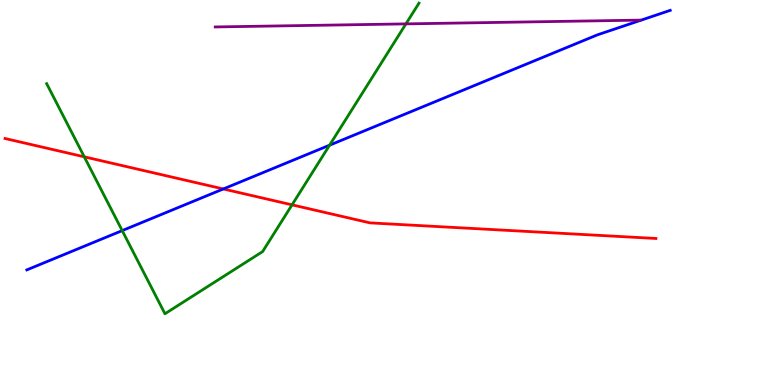[{'lines': ['blue', 'red'], 'intersections': [{'x': 2.88, 'y': 5.09}]}, {'lines': ['green', 'red'], 'intersections': [{'x': 1.09, 'y': 5.93}, {'x': 3.77, 'y': 4.68}]}, {'lines': ['purple', 'red'], 'intersections': []}, {'lines': ['blue', 'green'], 'intersections': [{'x': 1.58, 'y': 4.01}, {'x': 4.25, 'y': 6.23}]}, {'lines': ['blue', 'purple'], 'intersections': []}, {'lines': ['green', 'purple'], 'intersections': [{'x': 5.24, 'y': 9.38}]}]